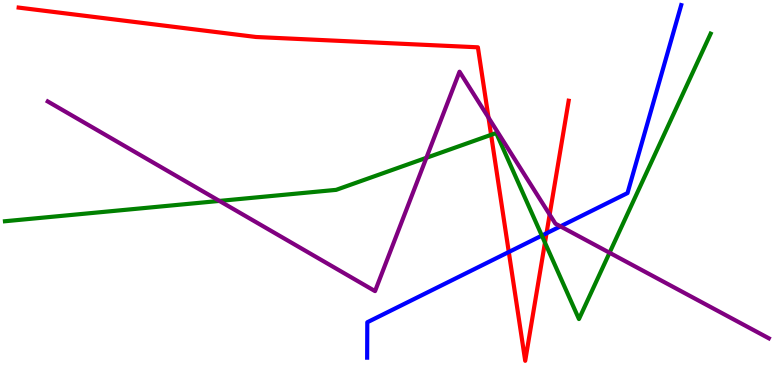[{'lines': ['blue', 'red'], 'intersections': [{'x': 6.56, 'y': 3.45}, {'x': 7.05, 'y': 3.94}]}, {'lines': ['green', 'red'], 'intersections': [{'x': 6.34, 'y': 6.5}, {'x': 7.03, 'y': 3.7}]}, {'lines': ['purple', 'red'], 'intersections': [{'x': 6.3, 'y': 6.95}, {'x': 7.09, 'y': 4.43}]}, {'lines': ['blue', 'green'], 'intersections': [{'x': 6.99, 'y': 3.88}]}, {'lines': ['blue', 'purple'], 'intersections': [{'x': 7.23, 'y': 4.12}]}, {'lines': ['green', 'purple'], 'intersections': [{'x': 2.83, 'y': 4.78}, {'x': 5.5, 'y': 5.9}, {'x': 7.87, 'y': 3.44}]}]